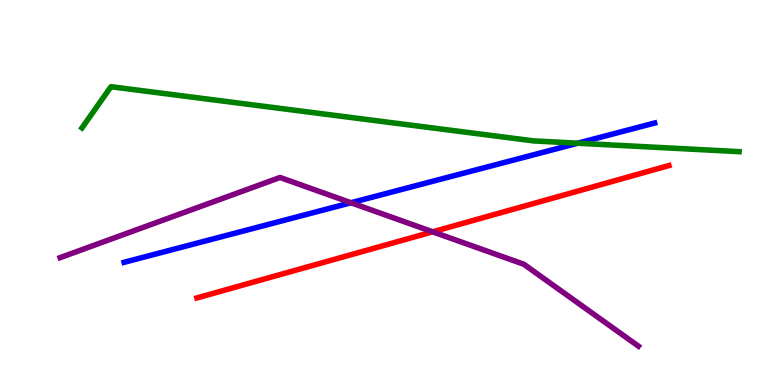[{'lines': ['blue', 'red'], 'intersections': []}, {'lines': ['green', 'red'], 'intersections': []}, {'lines': ['purple', 'red'], 'intersections': [{'x': 5.58, 'y': 3.98}]}, {'lines': ['blue', 'green'], 'intersections': [{'x': 7.45, 'y': 6.28}]}, {'lines': ['blue', 'purple'], 'intersections': [{'x': 4.53, 'y': 4.73}]}, {'lines': ['green', 'purple'], 'intersections': []}]